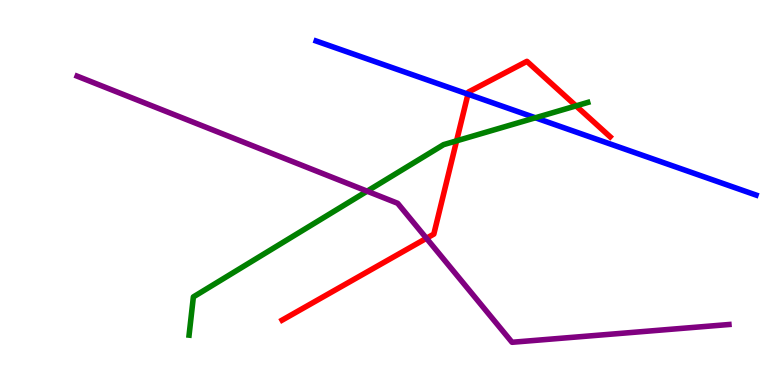[{'lines': ['blue', 'red'], 'intersections': [{'x': 6.04, 'y': 7.55}]}, {'lines': ['green', 'red'], 'intersections': [{'x': 5.89, 'y': 6.34}, {'x': 7.43, 'y': 7.25}]}, {'lines': ['purple', 'red'], 'intersections': [{'x': 5.5, 'y': 3.81}]}, {'lines': ['blue', 'green'], 'intersections': [{'x': 6.91, 'y': 6.94}]}, {'lines': ['blue', 'purple'], 'intersections': []}, {'lines': ['green', 'purple'], 'intersections': [{'x': 4.74, 'y': 5.03}]}]